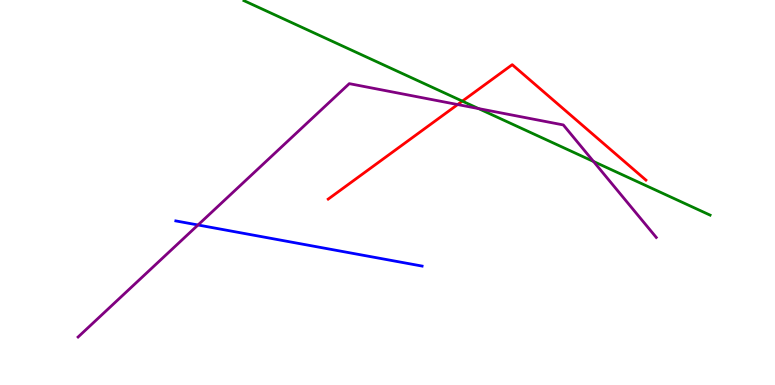[{'lines': ['blue', 'red'], 'intersections': []}, {'lines': ['green', 'red'], 'intersections': [{'x': 5.97, 'y': 7.37}]}, {'lines': ['purple', 'red'], 'intersections': [{'x': 5.91, 'y': 7.28}]}, {'lines': ['blue', 'green'], 'intersections': []}, {'lines': ['blue', 'purple'], 'intersections': [{'x': 2.55, 'y': 4.16}]}, {'lines': ['green', 'purple'], 'intersections': [{'x': 6.17, 'y': 7.18}, {'x': 7.66, 'y': 5.81}]}]